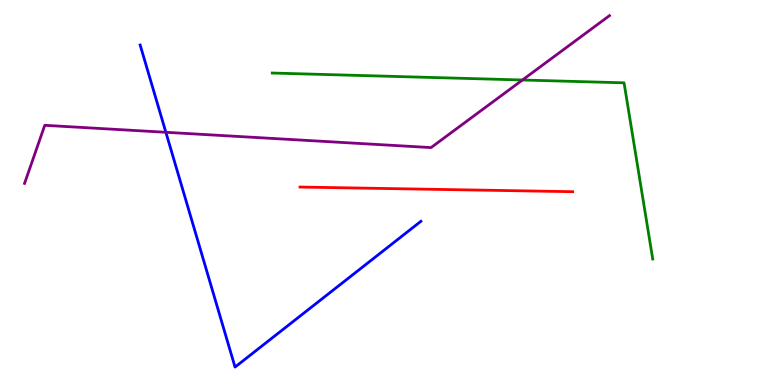[{'lines': ['blue', 'red'], 'intersections': []}, {'lines': ['green', 'red'], 'intersections': []}, {'lines': ['purple', 'red'], 'intersections': []}, {'lines': ['blue', 'green'], 'intersections': []}, {'lines': ['blue', 'purple'], 'intersections': [{'x': 2.14, 'y': 6.56}]}, {'lines': ['green', 'purple'], 'intersections': [{'x': 6.74, 'y': 7.92}]}]